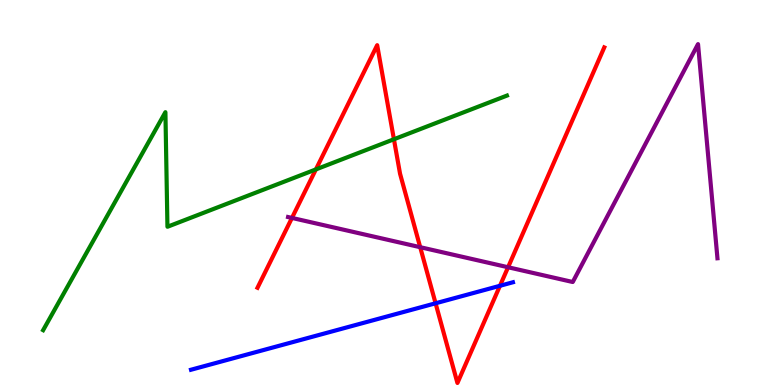[{'lines': ['blue', 'red'], 'intersections': [{'x': 5.62, 'y': 2.12}, {'x': 6.45, 'y': 2.58}]}, {'lines': ['green', 'red'], 'intersections': [{'x': 4.08, 'y': 5.6}, {'x': 5.08, 'y': 6.38}]}, {'lines': ['purple', 'red'], 'intersections': [{'x': 3.77, 'y': 4.34}, {'x': 5.42, 'y': 3.58}, {'x': 6.56, 'y': 3.06}]}, {'lines': ['blue', 'green'], 'intersections': []}, {'lines': ['blue', 'purple'], 'intersections': []}, {'lines': ['green', 'purple'], 'intersections': []}]